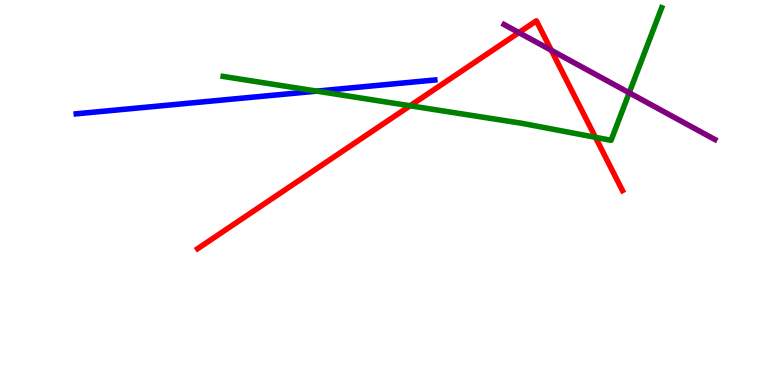[{'lines': ['blue', 'red'], 'intersections': []}, {'lines': ['green', 'red'], 'intersections': [{'x': 5.29, 'y': 7.25}, {'x': 7.68, 'y': 6.43}]}, {'lines': ['purple', 'red'], 'intersections': [{'x': 6.7, 'y': 9.15}, {'x': 7.11, 'y': 8.69}]}, {'lines': ['blue', 'green'], 'intersections': [{'x': 4.09, 'y': 7.63}]}, {'lines': ['blue', 'purple'], 'intersections': []}, {'lines': ['green', 'purple'], 'intersections': [{'x': 8.12, 'y': 7.59}]}]